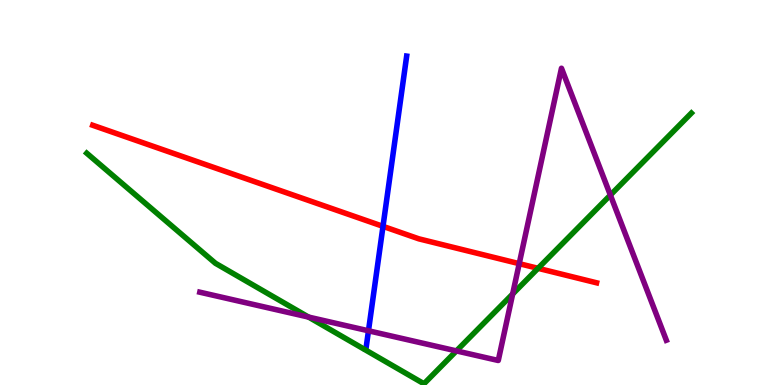[{'lines': ['blue', 'red'], 'intersections': [{'x': 4.94, 'y': 4.12}]}, {'lines': ['green', 'red'], 'intersections': [{'x': 6.94, 'y': 3.03}]}, {'lines': ['purple', 'red'], 'intersections': [{'x': 6.7, 'y': 3.15}]}, {'lines': ['blue', 'green'], 'intersections': []}, {'lines': ['blue', 'purple'], 'intersections': [{'x': 4.75, 'y': 1.41}]}, {'lines': ['green', 'purple'], 'intersections': [{'x': 3.98, 'y': 1.76}, {'x': 5.89, 'y': 0.885}, {'x': 6.61, 'y': 2.36}, {'x': 7.88, 'y': 4.93}]}]